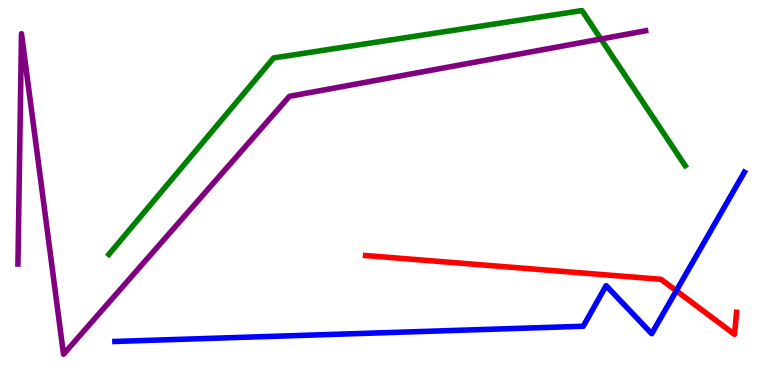[{'lines': ['blue', 'red'], 'intersections': [{'x': 8.73, 'y': 2.45}]}, {'lines': ['green', 'red'], 'intersections': []}, {'lines': ['purple', 'red'], 'intersections': []}, {'lines': ['blue', 'green'], 'intersections': []}, {'lines': ['blue', 'purple'], 'intersections': []}, {'lines': ['green', 'purple'], 'intersections': [{'x': 7.75, 'y': 8.99}]}]